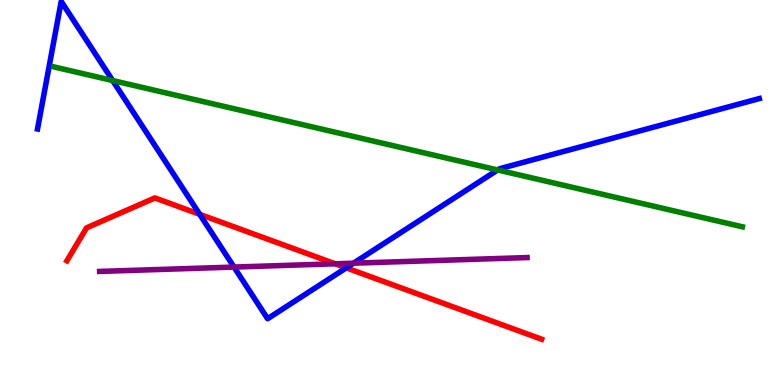[{'lines': ['blue', 'red'], 'intersections': [{'x': 2.58, 'y': 4.43}, {'x': 4.47, 'y': 3.04}]}, {'lines': ['green', 'red'], 'intersections': []}, {'lines': ['purple', 'red'], 'intersections': [{'x': 4.32, 'y': 3.15}]}, {'lines': ['blue', 'green'], 'intersections': [{'x': 1.45, 'y': 7.91}, {'x': 6.42, 'y': 5.59}]}, {'lines': ['blue', 'purple'], 'intersections': [{'x': 3.02, 'y': 3.06}, {'x': 4.56, 'y': 3.16}]}, {'lines': ['green', 'purple'], 'intersections': []}]